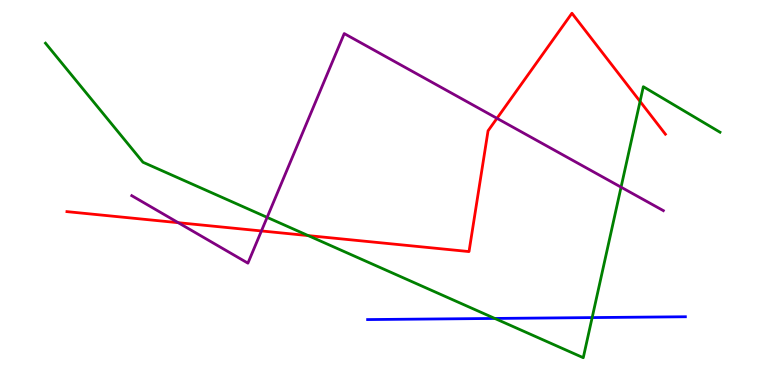[{'lines': ['blue', 'red'], 'intersections': []}, {'lines': ['green', 'red'], 'intersections': [{'x': 3.98, 'y': 3.88}, {'x': 8.26, 'y': 7.37}]}, {'lines': ['purple', 'red'], 'intersections': [{'x': 2.3, 'y': 4.22}, {'x': 3.37, 'y': 4.0}, {'x': 6.41, 'y': 6.93}]}, {'lines': ['blue', 'green'], 'intersections': [{'x': 6.38, 'y': 1.73}, {'x': 7.64, 'y': 1.75}]}, {'lines': ['blue', 'purple'], 'intersections': []}, {'lines': ['green', 'purple'], 'intersections': [{'x': 3.45, 'y': 4.35}, {'x': 8.01, 'y': 5.14}]}]